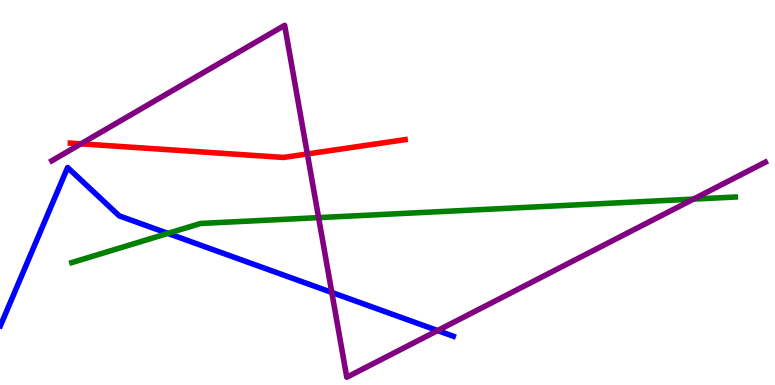[{'lines': ['blue', 'red'], 'intersections': []}, {'lines': ['green', 'red'], 'intersections': []}, {'lines': ['purple', 'red'], 'intersections': [{'x': 1.04, 'y': 6.26}, {'x': 3.97, 'y': 6.0}]}, {'lines': ['blue', 'green'], 'intersections': [{'x': 2.17, 'y': 3.94}]}, {'lines': ['blue', 'purple'], 'intersections': [{'x': 4.28, 'y': 2.4}, {'x': 5.65, 'y': 1.41}]}, {'lines': ['green', 'purple'], 'intersections': [{'x': 4.11, 'y': 4.35}, {'x': 8.95, 'y': 4.83}]}]